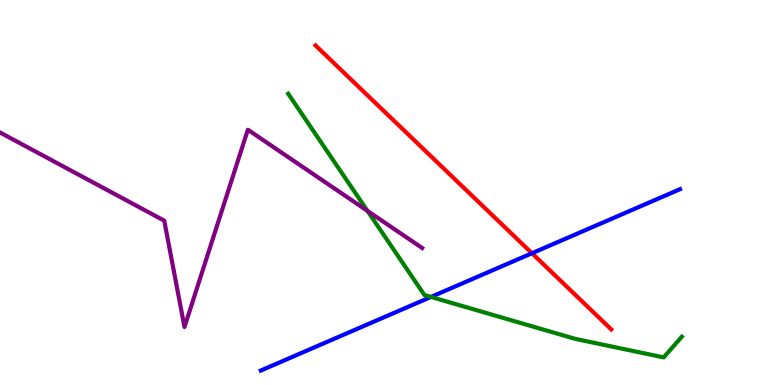[{'lines': ['blue', 'red'], 'intersections': [{'x': 6.86, 'y': 3.42}]}, {'lines': ['green', 'red'], 'intersections': []}, {'lines': ['purple', 'red'], 'intersections': []}, {'lines': ['blue', 'green'], 'intersections': [{'x': 5.56, 'y': 2.29}]}, {'lines': ['blue', 'purple'], 'intersections': []}, {'lines': ['green', 'purple'], 'intersections': [{'x': 4.74, 'y': 4.52}]}]